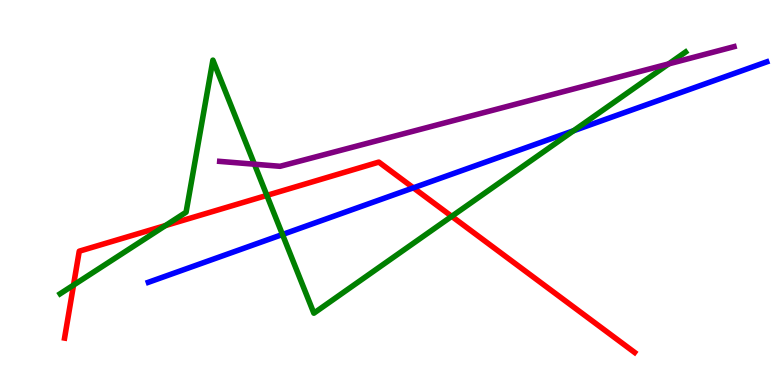[{'lines': ['blue', 'red'], 'intersections': [{'x': 5.33, 'y': 5.12}]}, {'lines': ['green', 'red'], 'intersections': [{'x': 0.949, 'y': 2.59}, {'x': 2.14, 'y': 4.14}, {'x': 3.44, 'y': 4.92}, {'x': 5.83, 'y': 4.38}]}, {'lines': ['purple', 'red'], 'intersections': []}, {'lines': ['blue', 'green'], 'intersections': [{'x': 3.64, 'y': 3.91}, {'x': 7.4, 'y': 6.6}]}, {'lines': ['blue', 'purple'], 'intersections': []}, {'lines': ['green', 'purple'], 'intersections': [{'x': 3.28, 'y': 5.73}, {'x': 8.63, 'y': 8.34}]}]